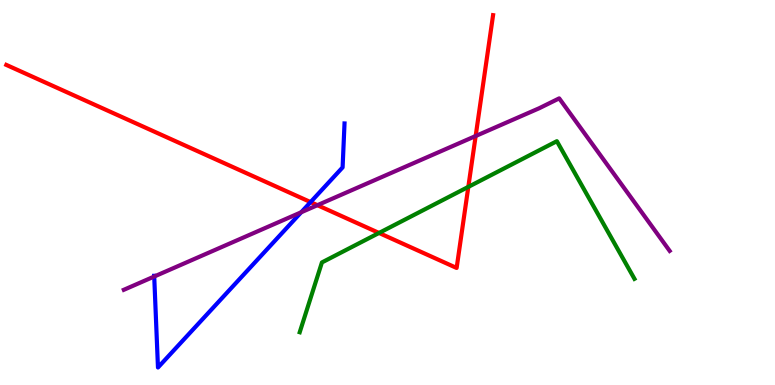[{'lines': ['blue', 'red'], 'intersections': [{'x': 4.01, 'y': 4.75}]}, {'lines': ['green', 'red'], 'intersections': [{'x': 4.89, 'y': 3.95}, {'x': 6.04, 'y': 5.15}]}, {'lines': ['purple', 'red'], 'intersections': [{'x': 4.1, 'y': 4.67}, {'x': 6.14, 'y': 6.47}]}, {'lines': ['blue', 'green'], 'intersections': []}, {'lines': ['blue', 'purple'], 'intersections': [{'x': 1.99, 'y': 2.82}, {'x': 3.89, 'y': 4.49}]}, {'lines': ['green', 'purple'], 'intersections': []}]